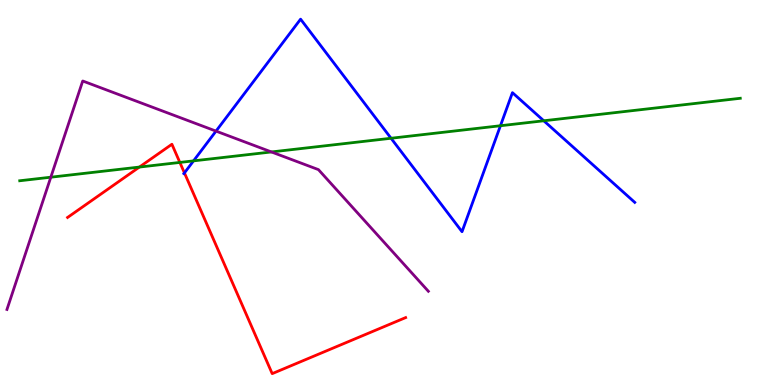[{'lines': ['blue', 'red'], 'intersections': [{'x': 2.38, 'y': 5.51}]}, {'lines': ['green', 'red'], 'intersections': [{'x': 1.8, 'y': 5.66}, {'x': 2.32, 'y': 5.78}]}, {'lines': ['purple', 'red'], 'intersections': []}, {'lines': ['blue', 'green'], 'intersections': [{'x': 2.5, 'y': 5.82}, {'x': 5.05, 'y': 6.41}, {'x': 6.46, 'y': 6.73}, {'x': 7.02, 'y': 6.86}]}, {'lines': ['blue', 'purple'], 'intersections': [{'x': 2.79, 'y': 6.59}]}, {'lines': ['green', 'purple'], 'intersections': [{'x': 0.656, 'y': 5.4}, {'x': 3.5, 'y': 6.05}]}]